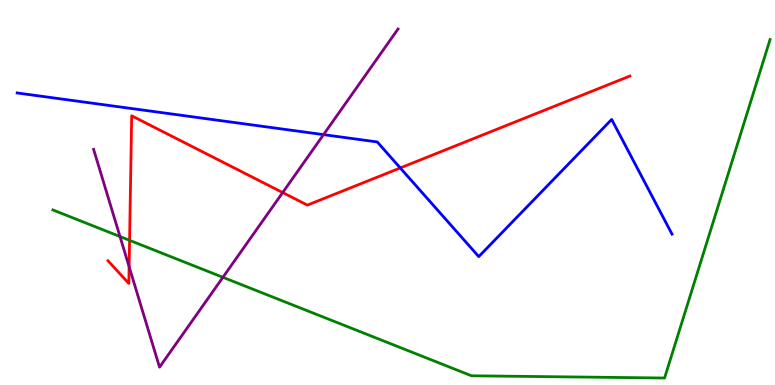[{'lines': ['blue', 'red'], 'intersections': [{'x': 5.16, 'y': 5.64}]}, {'lines': ['green', 'red'], 'intersections': [{'x': 1.67, 'y': 3.76}]}, {'lines': ['purple', 'red'], 'intersections': [{'x': 1.67, 'y': 3.07}, {'x': 3.65, 'y': 5.0}]}, {'lines': ['blue', 'green'], 'intersections': []}, {'lines': ['blue', 'purple'], 'intersections': [{'x': 4.17, 'y': 6.5}]}, {'lines': ['green', 'purple'], 'intersections': [{'x': 1.55, 'y': 3.86}, {'x': 2.88, 'y': 2.8}]}]